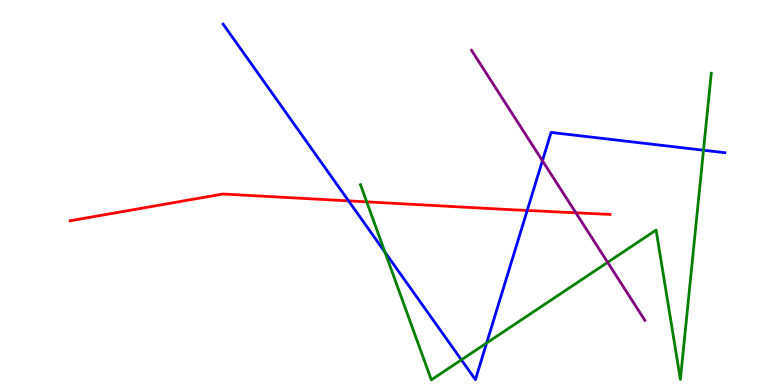[{'lines': ['blue', 'red'], 'intersections': [{'x': 4.5, 'y': 4.78}, {'x': 6.8, 'y': 4.53}]}, {'lines': ['green', 'red'], 'intersections': [{'x': 4.73, 'y': 4.76}]}, {'lines': ['purple', 'red'], 'intersections': [{'x': 7.43, 'y': 4.47}]}, {'lines': ['blue', 'green'], 'intersections': [{'x': 4.97, 'y': 3.45}, {'x': 5.95, 'y': 0.653}, {'x': 6.28, 'y': 1.09}, {'x': 9.08, 'y': 6.1}]}, {'lines': ['blue', 'purple'], 'intersections': [{'x': 7.0, 'y': 5.83}]}, {'lines': ['green', 'purple'], 'intersections': [{'x': 7.84, 'y': 3.19}]}]